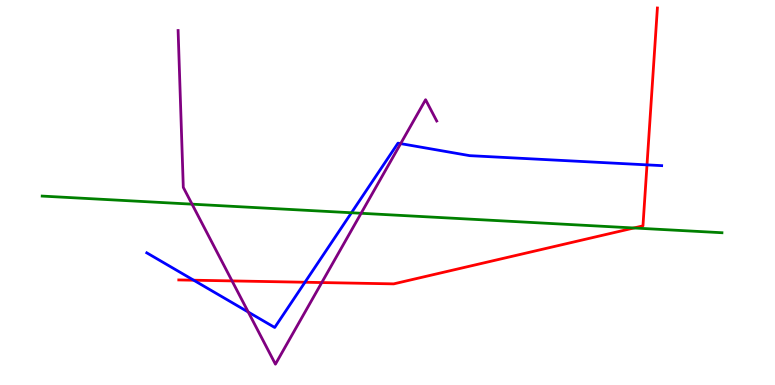[{'lines': ['blue', 'red'], 'intersections': [{'x': 2.5, 'y': 2.72}, {'x': 3.94, 'y': 2.67}, {'x': 8.35, 'y': 5.72}]}, {'lines': ['green', 'red'], 'intersections': [{'x': 8.18, 'y': 4.08}]}, {'lines': ['purple', 'red'], 'intersections': [{'x': 2.99, 'y': 2.7}, {'x': 4.15, 'y': 2.66}]}, {'lines': ['blue', 'green'], 'intersections': [{'x': 4.53, 'y': 4.47}]}, {'lines': ['blue', 'purple'], 'intersections': [{'x': 3.2, 'y': 1.89}, {'x': 5.17, 'y': 6.27}]}, {'lines': ['green', 'purple'], 'intersections': [{'x': 2.48, 'y': 4.7}, {'x': 4.66, 'y': 4.46}]}]